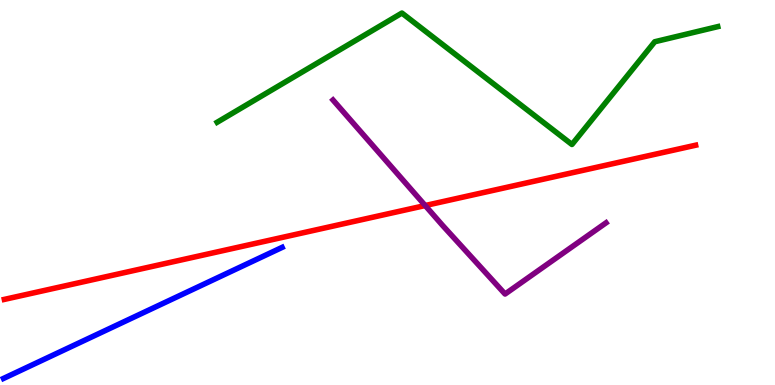[{'lines': ['blue', 'red'], 'intersections': []}, {'lines': ['green', 'red'], 'intersections': []}, {'lines': ['purple', 'red'], 'intersections': [{'x': 5.49, 'y': 4.66}]}, {'lines': ['blue', 'green'], 'intersections': []}, {'lines': ['blue', 'purple'], 'intersections': []}, {'lines': ['green', 'purple'], 'intersections': []}]